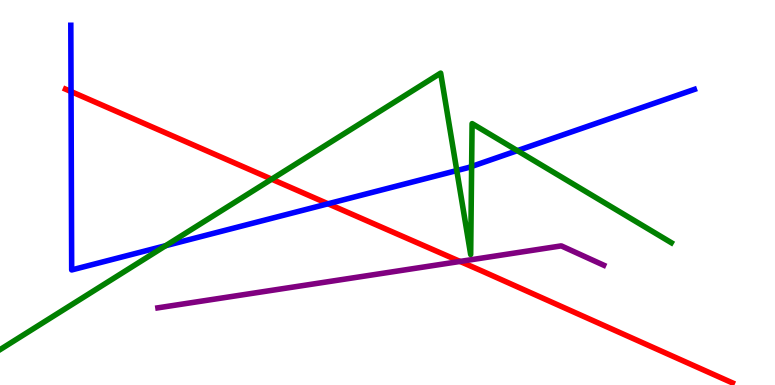[{'lines': ['blue', 'red'], 'intersections': [{'x': 0.917, 'y': 7.62}, {'x': 4.23, 'y': 4.71}]}, {'lines': ['green', 'red'], 'intersections': [{'x': 3.51, 'y': 5.35}]}, {'lines': ['purple', 'red'], 'intersections': [{'x': 5.94, 'y': 3.21}]}, {'lines': ['blue', 'green'], 'intersections': [{'x': 2.14, 'y': 3.62}, {'x': 5.89, 'y': 5.57}, {'x': 6.09, 'y': 5.68}, {'x': 6.68, 'y': 6.09}]}, {'lines': ['blue', 'purple'], 'intersections': []}, {'lines': ['green', 'purple'], 'intersections': []}]